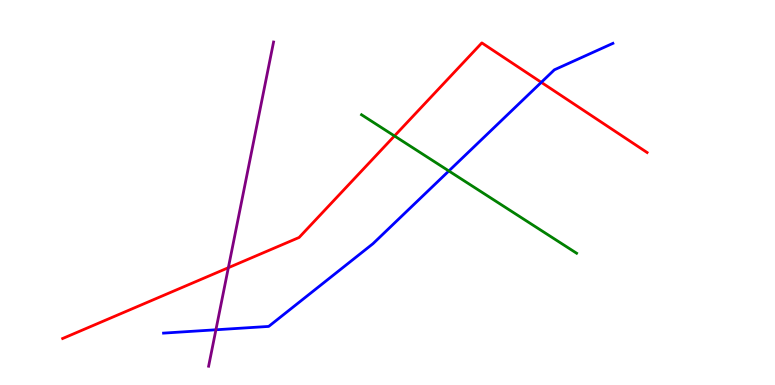[{'lines': ['blue', 'red'], 'intersections': [{'x': 6.98, 'y': 7.86}]}, {'lines': ['green', 'red'], 'intersections': [{'x': 5.09, 'y': 6.47}]}, {'lines': ['purple', 'red'], 'intersections': [{'x': 2.95, 'y': 3.05}]}, {'lines': ['blue', 'green'], 'intersections': [{'x': 5.79, 'y': 5.56}]}, {'lines': ['blue', 'purple'], 'intersections': [{'x': 2.79, 'y': 1.43}]}, {'lines': ['green', 'purple'], 'intersections': []}]